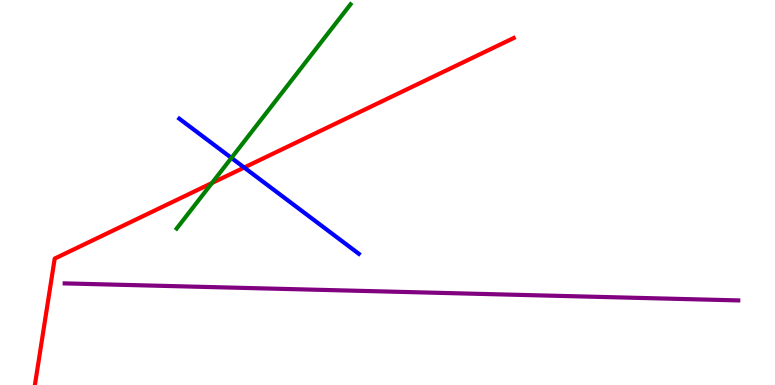[{'lines': ['blue', 'red'], 'intersections': [{'x': 3.15, 'y': 5.65}]}, {'lines': ['green', 'red'], 'intersections': [{'x': 2.74, 'y': 5.25}]}, {'lines': ['purple', 'red'], 'intersections': []}, {'lines': ['blue', 'green'], 'intersections': [{'x': 2.99, 'y': 5.9}]}, {'lines': ['blue', 'purple'], 'intersections': []}, {'lines': ['green', 'purple'], 'intersections': []}]